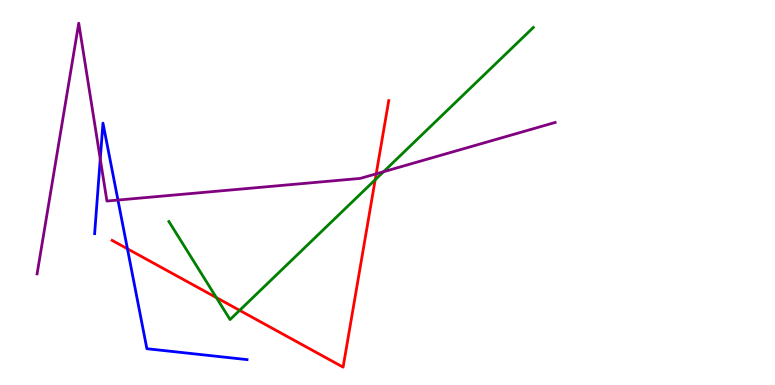[{'lines': ['blue', 'red'], 'intersections': [{'x': 1.64, 'y': 3.54}]}, {'lines': ['green', 'red'], 'intersections': [{'x': 2.79, 'y': 2.27}, {'x': 3.09, 'y': 1.94}, {'x': 4.84, 'y': 5.33}]}, {'lines': ['purple', 'red'], 'intersections': [{'x': 4.85, 'y': 5.48}]}, {'lines': ['blue', 'green'], 'intersections': []}, {'lines': ['blue', 'purple'], 'intersections': [{'x': 1.29, 'y': 5.87}, {'x': 1.52, 'y': 4.8}]}, {'lines': ['green', 'purple'], 'intersections': [{'x': 4.95, 'y': 5.54}]}]